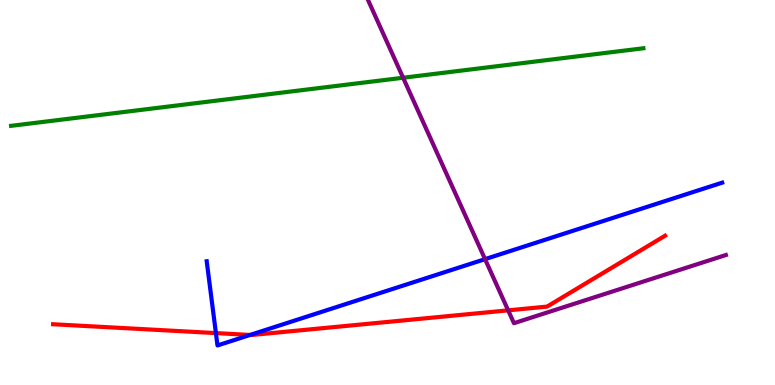[{'lines': ['blue', 'red'], 'intersections': [{'x': 2.79, 'y': 1.35}, {'x': 3.23, 'y': 1.3}]}, {'lines': ['green', 'red'], 'intersections': []}, {'lines': ['purple', 'red'], 'intersections': [{'x': 6.56, 'y': 1.94}]}, {'lines': ['blue', 'green'], 'intersections': []}, {'lines': ['blue', 'purple'], 'intersections': [{'x': 6.26, 'y': 3.27}]}, {'lines': ['green', 'purple'], 'intersections': [{'x': 5.2, 'y': 7.98}]}]